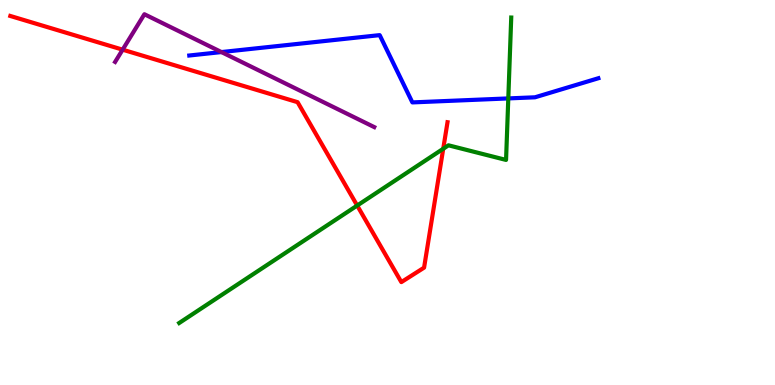[{'lines': ['blue', 'red'], 'intersections': []}, {'lines': ['green', 'red'], 'intersections': [{'x': 4.61, 'y': 4.66}, {'x': 5.72, 'y': 6.14}]}, {'lines': ['purple', 'red'], 'intersections': [{'x': 1.58, 'y': 8.71}]}, {'lines': ['blue', 'green'], 'intersections': [{'x': 6.56, 'y': 7.44}]}, {'lines': ['blue', 'purple'], 'intersections': [{'x': 2.86, 'y': 8.65}]}, {'lines': ['green', 'purple'], 'intersections': []}]